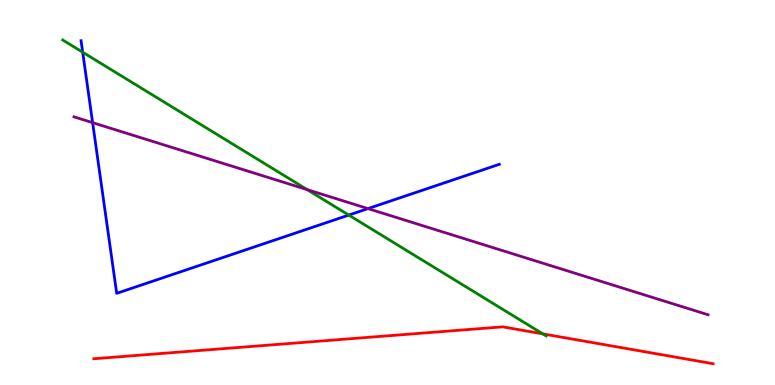[{'lines': ['blue', 'red'], 'intersections': []}, {'lines': ['green', 'red'], 'intersections': [{'x': 7.0, 'y': 1.33}]}, {'lines': ['purple', 'red'], 'intersections': []}, {'lines': ['blue', 'green'], 'intersections': [{'x': 1.07, 'y': 8.64}, {'x': 4.5, 'y': 4.41}]}, {'lines': ['blue', 'purple'], 'intersections': [{'x': 1.2, 'y': 6.81}, {'x': 4.75, 'y': 4.58}]}, {'lines': ['green', 'purple'], 'intersections': [{'x': 3.96, 'y': 5.07}]}]